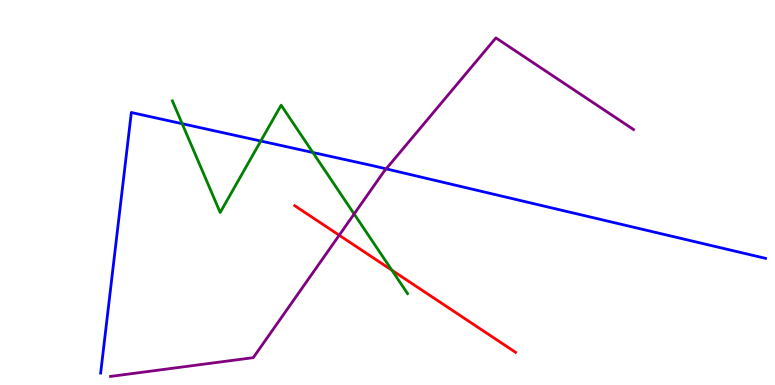[{'lines': ['blue', 'red'], 'intersections': []}, {'lines': ['green', 'red'], 'intersections': [{'x': 5.06, 'y': 2.98}]}, {'lines': ['purple', 'red'], 'intersections': [{'x': 4.38, 'y': 3.89}]}, {'lines': ['blue', 'green'], 'intersections': [{'x': 2.35, 'y': 6.79}, {'x': 3.36, 'y': 6.34}, {'x': 4.04, 'y': 6.04}]}, {'lines': ['blue', 'purple'], 'intersections': [{'x': 4.98, 'y': 5.61}]}, {'lines': ['green', 'purple'], 'intersections': [{'x': 4.57, 'y': 4.44}]}]